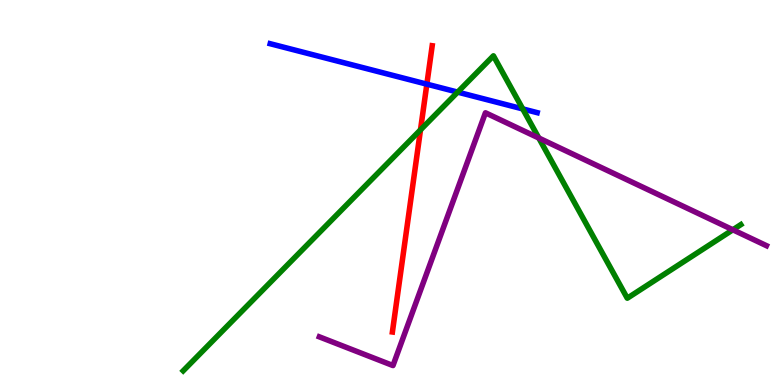[{'lines': ['blue', 'red'], 'intersections': [{'x': 5.51, 'y': 7.81}]}, {'lines': ['green', 'red'], 'intersections': [{'x': 5.43, 'y': 6.63}]}, {'lines': ['purple', 'red'], 'intersections': []}, {'lines': ['blue', 'green'], 'intersections': [{'x': 5.91, 'y': 7.61}, {'x': 6.75, 'y': 7.17}]}, {'lines': ['blue', 'purple'], 'intersections': []}, {'lines': ['green', 'purple'], 'intersections': [{'x': 6.95, 'y': 6.41}, {'x': 9.46, 'y': 4.03}]}]